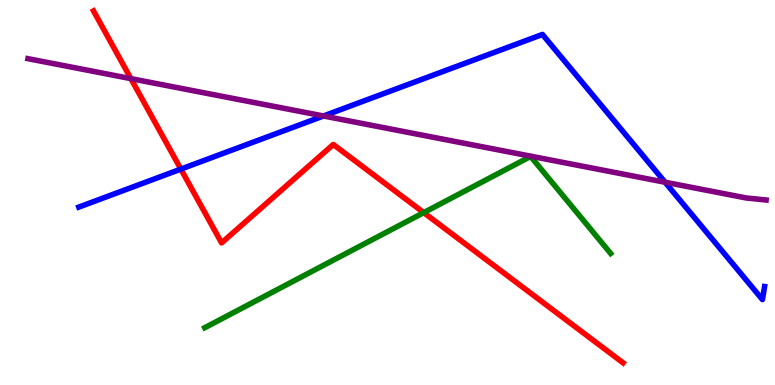[{'lines': ['blue', 'red'], 'intersections': [{'x': 2.33, 'y': 5.61}]}, {'lines': ['green', 'red'], 'intersections': [{'x': 5.47, 'y': 4.48}]}, {'lines': ['purple', 'red'], 'intersections': [{'x': 1.69, 'y': 7.96}]}, {'lines': ['blue', 'green'], 'intersections': []}, {'lines': ['blue', 'purple'], 'intersections': [{'x': 4.17, 'y': 6.99}, {'x': 8.58, 'y': 5.27}]}, {'lines': ['green', 'purple'], 'intersections': []}]